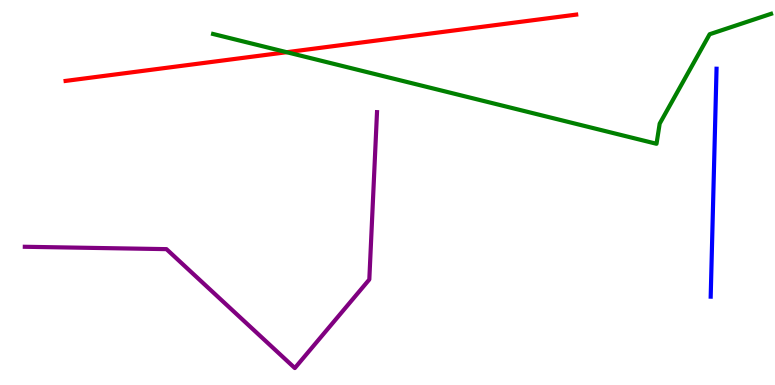[{'lines': ['blue', 'red'], 'intersections': []}, {'lines': ['green', 'red'], 'intersections': [{'x': 3.7, 'y': 8.64}]}, {'lines': ['purple', 'red'], 'intersections': []}, {'lines': ['blue', 'green'], 'intersections': []}, {'lines': ['blue', 'purple'], 'intersections': []}, {'lines': ['green', 'purple'], 'intersections': []}]